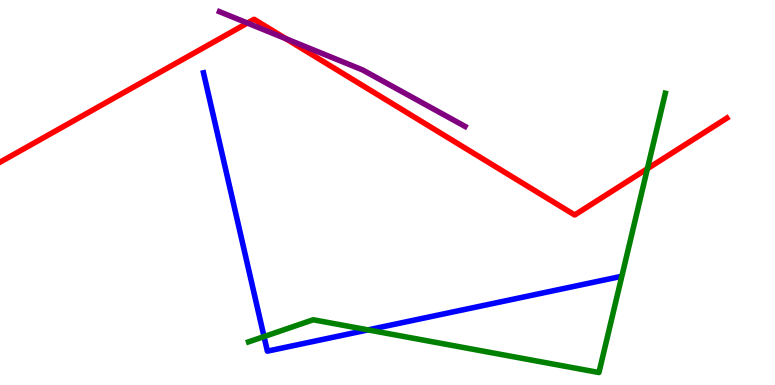[{'lines': ['blue', 'red'], 'intersections': []}, {'lines': ['green', 'red'], 'intersections': [{'x': 8.35, 'y': 5.62}]}, {'lines': ['purple', 'red'], 'intersections': [{'x': 3.19, 'y': 9.4}, {'x': 3.69, 'y': 8.99}]}, {'lines': ['blue', 'green'], 'intersections': [{'x': 3.41, 'y': 1.26}, {'x': 4.75, 'y': 1.43}]}, {'lines': ['blue', 'purple'], 'intersections': []}, {'lines': ['green', 'purple'], 'intersections': []}]